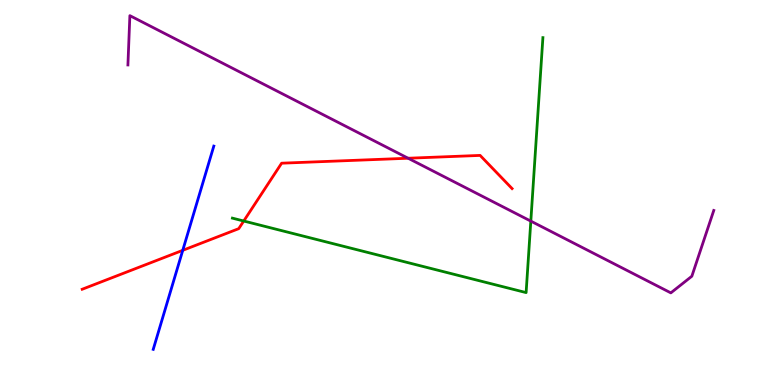[{'lines': ['blue', 'red'], 'intersections': [{'x': 2.36, 'y': 3.5}]}, {'lines': ['green', 'red'], 'intersections': [{'x': 3.15, 'y': 4.26}]}, {'lines': ['purple', 'red'], 'intersections': [{'x': 5.27, 'y': 5.89}]}, {'lines': ['blue', 'green'], 'intersections': []}, {'lines': ['blue', 'purple'], 'intersections': []}, {'lines': ['green', 'purple'], 'intersections': [{'x': 6.85, 'y': 4.26}]}]